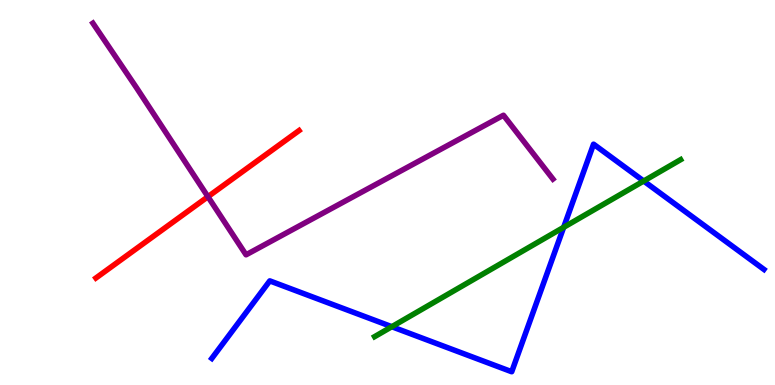[{'lines': ['blue', 'red'], 'intersections': []}, {'lines': ['green', 'red'], 'intersections': []}, {'lines': ['purple', 'red'], 'intersections': [{'x': 2.68, 'y': 4.89}]}, {'lines': ['blue', 'green'], 'intersections': [{'x': 5.06, 'y': 1.51}, {'x': 7.27, 'y': 4.1}, {'x': 8.31, 'y': 5.3}]}, {'lines': ['blue', 'purple'], 'intersections': []}, {'lines': ['green', 'purple'], 'intersections': []}]